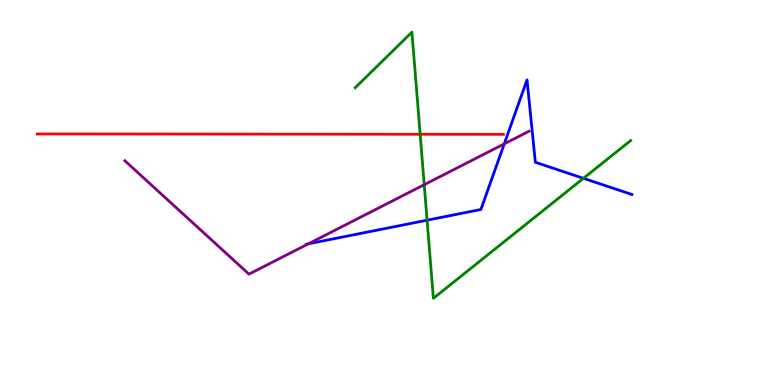[{'lines': ['blue', 'red'], 'intersections': []}, {'lines': ['green', 'red'], 'intersections': [{'x': 5.42, 'y': 6.51}]}, {'lines': ['purple', 'red'], 'intersections': []}, {'lines': ['blue', 'green'], 'intersections': [{'x': 5.51, 'y': 4.28}, {'x': 7.53, 'y': 5.37}]}, {'lines': ['blue', 'purple'], 'intersections': [{'x': 3.98, 'y': 3.67}, {'x': 6.51, 'y': 6.26}]}, {'lines': ['green', 'purple'], 'intersections': [{'x': 5.47, 'y': 5.2}]}]